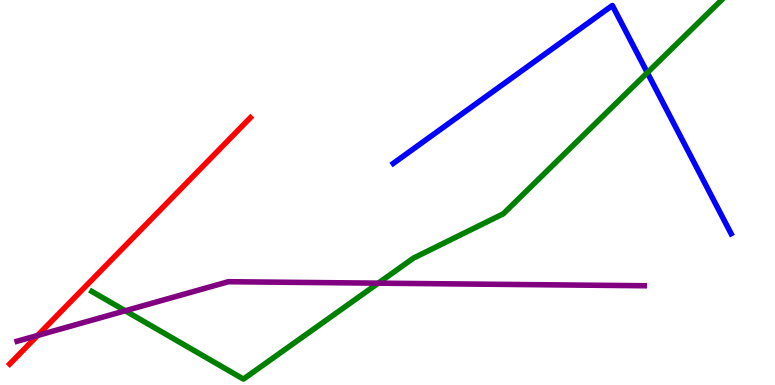[{'lines': ['blue', 'red'], 'intersections': []}, {'lines': ['green', 'red'], 'intersections': []}, {'lines': ['purple', 'red'], 'intersections': [{'x': 0.485, 'y': 1.29}]}, {'lines': ['blue', 'green'], 'intersections': [{'x': 8.35, 'y': 8.11}]}, {'lines': ['blue', 'purple'], 'intersections': []}, {'lines': ['green', 'purple'], 'intersections': [{'x': 1.62, 'y': 1.93}, {'x': 4.88, 'y': 2.65}]}]